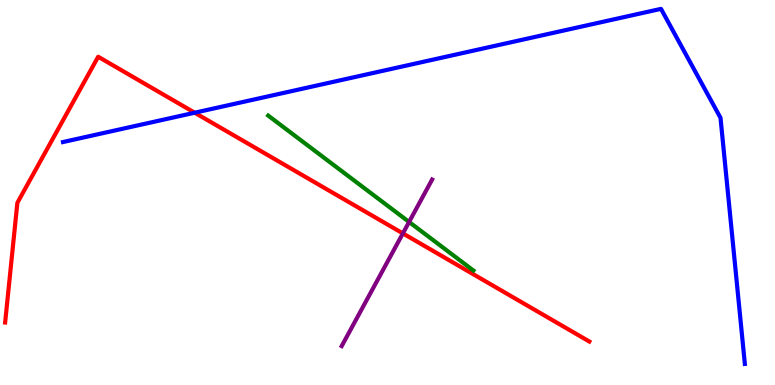[{'lines': ['blue', 'red'], 'intersections': [{'x': 2.51, 'y': 7.07}]}, {'lines': ['green', 'red'], 'intersections': []}, {'lines': ['purple', 'red'], 'intersections': [{'x': 5.2, 'y': 3.94}]}, {'lines': ['blue', 'green'], 'intersections': []}, {'lines': ['blue', 'purple'], 'intersections': []}, {'lines': ['green', 'purple'], 'intersections': [{'x': 5.28, 'y': 4.23}]}]